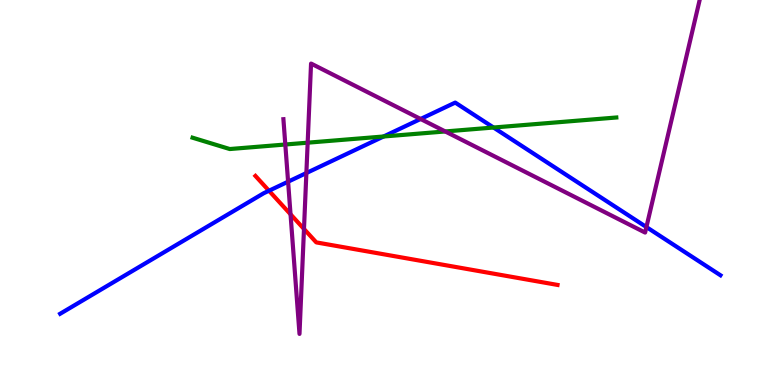[{'lines': ['blue', 'red'], 'intersections': [{'x': 3.47, 'y': 5.05}]}, {'lines': ['green', 'red'], 'intersections': []}, {'lines': ['purple', 'red'], 'intersections': [{'x': 3.75, 'y': 4.43}, {'x': 3.92, 'y': 4.05}]}, {'lines': ['blue', 'green'], 'intersections': [{'x': 4.95, 'y': 6.45}, {'x': 6.37, 'y': 6.69}]}, {'lines': ['blue', 'purple'], 'intersections': [{'x': 3.72, 'y': 5.28}, {'x': 3.95, 'y': 5.51}, {'x': 5.43, 'y': 6.91}, {'x': 8.34, 'y': 4.1}]}, {'lines': ['green', 'purple'], 'intersections': [{'x': 3.68, 'y': 6.25}, {'x': 3.97, 'y': 6.29}, {'x': 5.75, 'y': 6.59}]}]